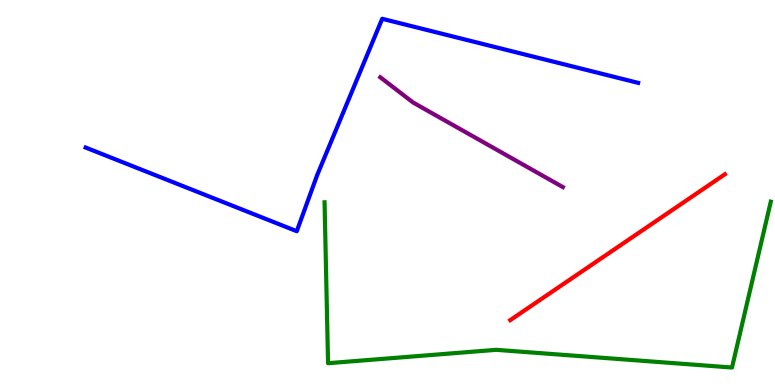[{'lines': ['blue', 'red'], 'intersections': []}, {'lines': ['green', 'red'], 'intersections': []}, {'lines': ['purple', 'red'], 'intersections': []}, {'lines': ['blue', 'green'], 'intersections': []}, {'lines': ['blue', 'purple'], 'intersections': []}, {'lines': ['green', 'purple'], 'intersections': []}]